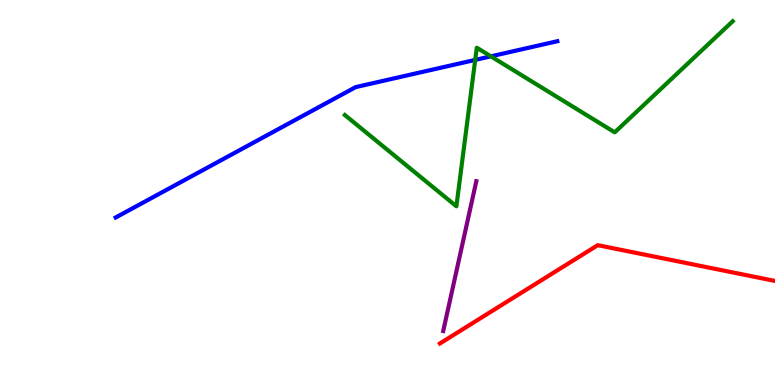[{'lines': ['blue', 'red'], 'intersections': []}, {'lines': ['green', 'red'], 'intersections': []}, {'lines': ['purple', 'red'], 'intersections': []}, {'lines': ['blue', 'green'], 'intersections': [{'x': 6.13, 'y': 8.44}, {'x': 6.33, 'y': 8.54}]}, {'lines': ['blue', 'purple'], 'intersections': []}, {'lines': ['green', 'purple'], 'intersections': []}]